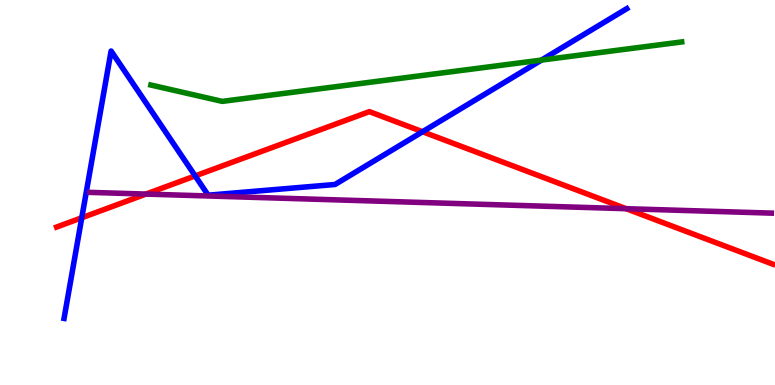[{'lines': ['blue', 'red'], 'intersections': [{'x': 1.06, 'y': 4.34}, {'x': 2.52, 'y': 5.43}, {'x': 5.45, 'y': 6.58}]}, {'lines': ['green', 'red'], 'intersections': []}, {'lines': ['purple', 'red'], 'intersections': [{'x': 1.88, 'y': 4.96}, {'x': 8.08, 'y': 4.58}]}, {'lines': ['blue', 'green'], 'intersections': [{'x': 6.99, 'y': 8.44}]}, {'lines': ['blue', 'purple'], 'intersections': []}, {'lines': ['green', 'purple'], 'intersections': []}]